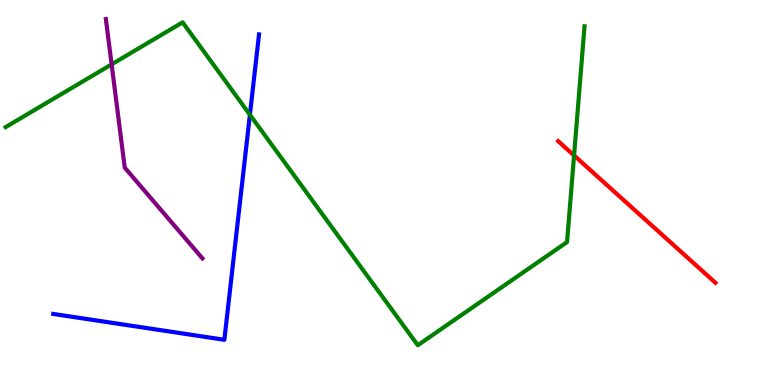[{'lines': ['blue', 'red'], 'intersections': []}, {'lines': ['green', 'red'], 'intersections': [{'x': 7.41, 'y': 5.96}]}, {'lines': ['purple', 'red'], 'intersections': []}, {'lines': ['blue', 'green'], 'intersections': [{'x': 3.22, 'y': 7.02}]}, {'lines': ['blue', 'purple'], 'intersections': []}, {'lines': ['green', 'purple'], 'intersections': [{'x': 1.44, 'y': 8.33}]}]